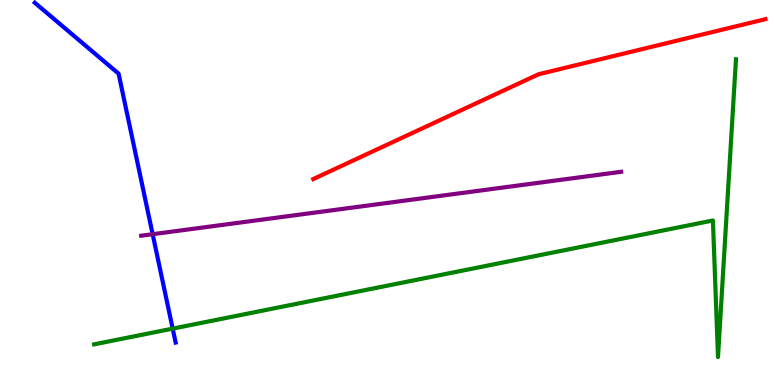[{'lines': ['blue', 'red'], 'intersections': []}, {'lines': ['green', 'red'], 'intersections': []}, {'lines': ['purple', 'red'], 'intersections': []}, {'lines': ['blue', 'green'], 'intersections': [{'x': 2.23, 'y': 1.46}]}, {'lines': ['blue', 'purple'], 'intersections': [{'x': 1.97, 'y': 3.92}]}, {'lines': ['green', 'purple'], 'intersections': []}]